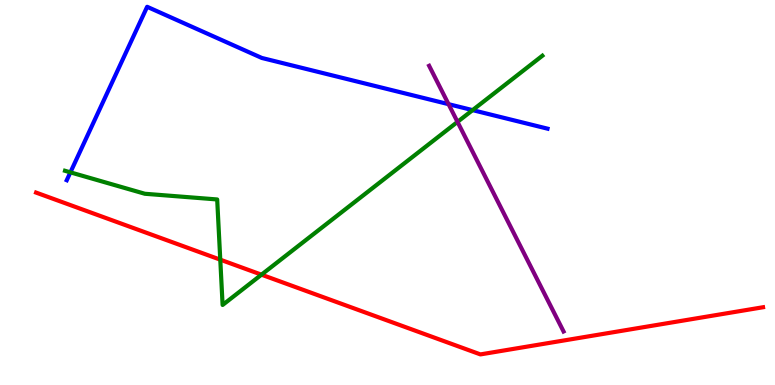[{'lines': ['blue', 'red'], 'intersections': []}, {'lines': ['green', 'red'], 'intersections': [{'x': 2.84, 'y': 3.26}, {'x': 3.37, 'y': 2.87}]}, {'lines': ['purple', 'red'], 'intersections': []}, {'lines': ['blue', 'green'], 'intersections': [{'x': 0.908, 'y': 5.52}, {'x': 6.1, 'y': 7.14}]}, {'lines': ['blue', 'purple'], 'intersections': [{'x': 5.79, 'y': 7.29}]}, {'lines': ['green', 'purple'], 'intersections': [{'x': 5.9, 'y': 6.83}]}]